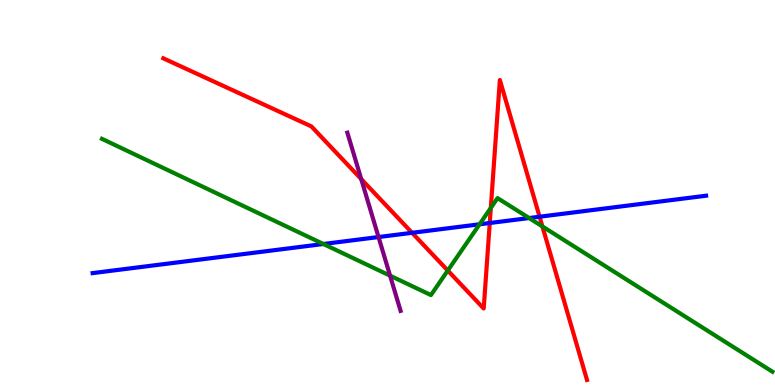[{'lines': ['blue', 'red'], 'intersections': [{'x': 5.32, 'y': 3.95}, {'x': 6.32, 'y': 4.21}, {'x': 6.96, 'y': 4.37}]}, {'lines': ['green', 'red'], 'intersections': [{'x': 5.78, 'y': 2.97}, {'x': 6.33, 'y': 4.6}, {'x': 7.0, 'y': 4.12}]}, {'lines': ['purple', 'red'], 'intersections': [{'x': 4.66, 'y': 5.35}]}, {'lines': ['blue', 'green'], 'intersections': [{'x': 4.17, 'y': 3.66}, {'x': 6.19, 'y': 4.17}, {'x': 6.83, 'y': 4.34}]}, {'lines': ['blue', 'purple'], 'intersections': [{'x': 4.88, 'y': 3.84}]}, {'lines': ['green', 'purple'], 'intersections': [{'x': 5.03, 'y': 2.84}]}]